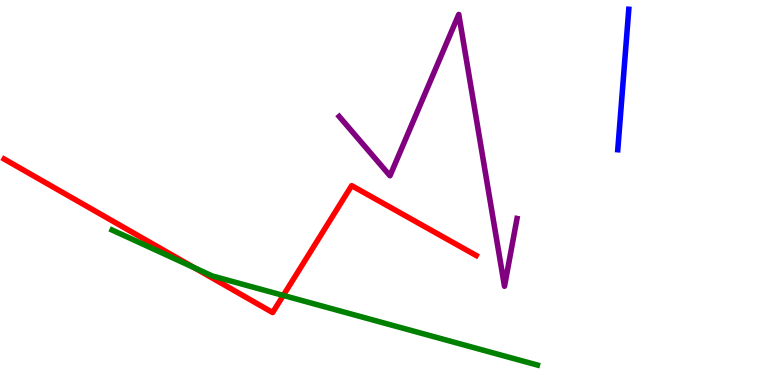[{'lines': ['blue', 'red'], 'intersections': []}, {'lines': ['green', 'red'], 'intersections': [{'x': 2.51, 'y': 3.05}, {'x': 3.66, 'y': 2.33}]}, {'lines': ['purple', 'red'], 'intersections': []}, {'lines': ['blue', 'green'], 'intersections': []}, {'lines': ['blue', 'purple'], 'intersections': []}, {'lines': ['green', 'purple'], 'intersections': []}]